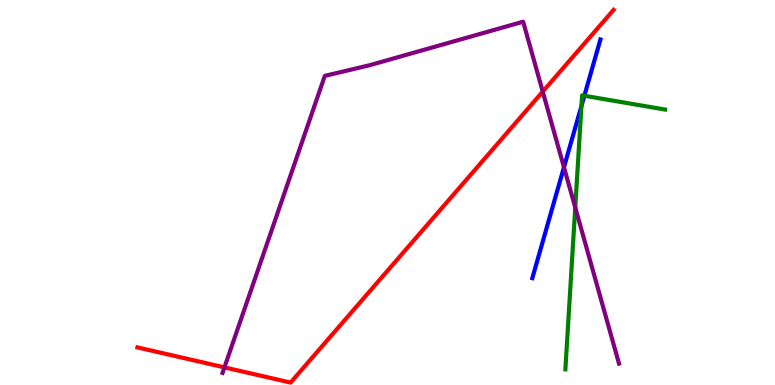[{'lines': ['blue', 'red'], 'intersections': []}, {'lines': ['green', 'red'], 'intersections': []}, {'lines': ['purple', 'red'], 'intersections': [{'x': 2.9, 'y': 0.458}, {'x': 7.0, 'y': 7.62}]}, {'lines': ['blue', 'green'], 'intersections': [{'x': 7.5, 'y': 7.25}, {'x': 7.54, 'y': 7.51}]}, {'lines': ['blue', 'purple'], 'intersections': [{'x': 7.28, 'y': 5.66}]}, {'lines': ['green', 'purple'], 'intersections': [{'x': 7.42, 'y': 4.61}]}]